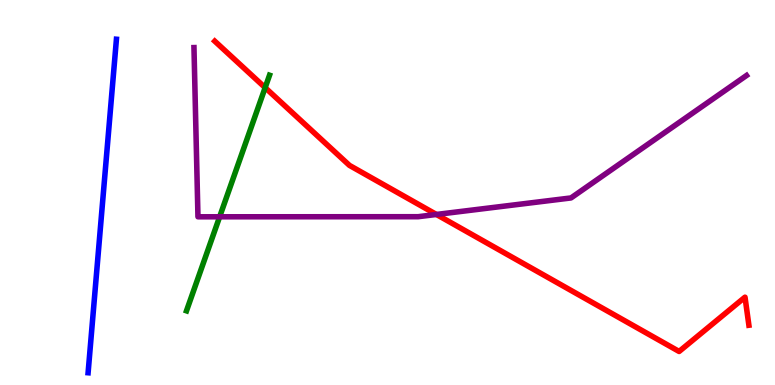[{'lines': ['blue', 'red'], 'intersections': []}, {'lines': ['green', 'red'], 'intersections': [{'x': 3.42, 'y': 7.72}]}, {'lines': ['purple', 'red'], 'intersections': [{'x': 5.63, 'y': 4.43}]}, {'lines': ['blue', 'green'], 'intersections': []}, {'lines': ['blue', 'purple'], 'intersections': []}, {'lines': ['green', 'purple'], 'intersections': [{'x': 2.83, 'y': 4.37}]}]